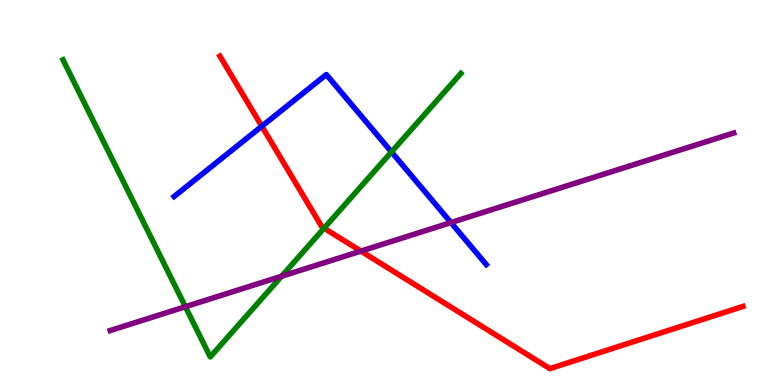[{'lines': ['blue', 'red'], 'intersections': [{'x': 3.38, 'y': 6.72}]}, {'lines': ['green', 'red'], 'intersections': [{'x': 4.18, 'y': 4.07}]}, {'lines': ['purple', 'red'], 'intersections': [{'x': 4.66, 'y': 3.48}]}, {'lines': ['blue', 'green'], 'intersections': [{'x': 5.05, 'y': 6.05}]}, {'lines': ['blue', 'purple'], 'intersections': [{'x': 5.82, 'y': 4.22}]}, {'lines': ['green', 'purple'], 'intersections': [{'x': 2.39, 'y': 2.03}, {'x': 3.63, 'y': 2.82}]}]